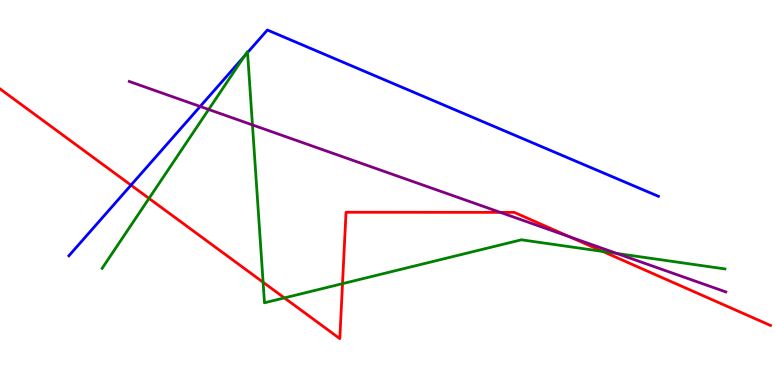[{'lines': ['blue', 'red'], 'intersections': [{'x': 1.69, 'y': 5.19}]}, {'lines': ['green', 'red'], 'intersections': [{'x': 1.92, 'y': 4.85}, {'x': 3.39, 'y': 2.67}, {'x': 3.67, 'y': 2.26}, {'x': 4.42, 'y': 2.63}, {'x': 7.78, 'y': 3.47}]}, {'lines': ['purple', 'red'], 'intersections': [{'x': 6.46, 'y': 4.48}, {'x': 7.35, 'y': 3.85}]}, {'lines': ['blue', 'green'], 'intersections': [{'x': 3.16, 'y': 8.55}, {'x': 3.19, 'y': 8.63}]}, {'lines': ['blue', 'purple'], 'intersections': [{'x': 2.58, 'y': 7.23}]}, {'lines': ['green', 'purple'], 'intersections': [{'x': 2.69, 'y': 7.16}, {'x': 3.26, 'y': 6.76}, {'x': 7.96, 'y': 3.42}]}]